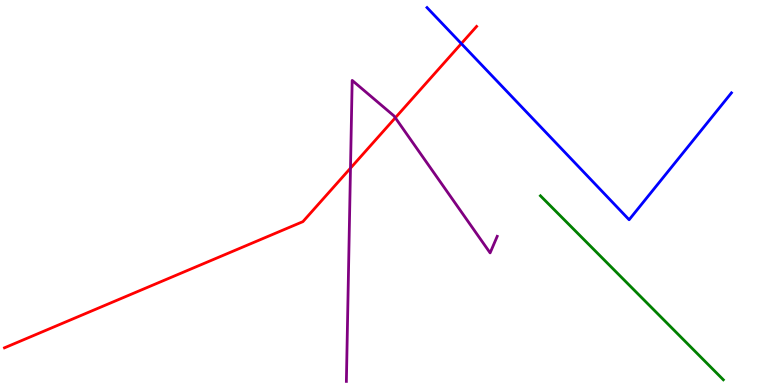[{'lines': ['blue', 'red'], 'intersections': [{'x': 5.95, 'y': 8.87}]}, {'lines': ['green', 'red'], 'intersections': []}, {'lines': ['purple', 'red'], 'intersections': [{'x': 4.52, 'y': 5.63}, {'x': 5.1, 'y': 6.94}]}, {'lines': ['blue', 'green'], 'intersections': []}, {'lines': ['blue', 'purple'], 'intersections': []}, {'lines': ['green', 'purple'], 'intersections': []}]